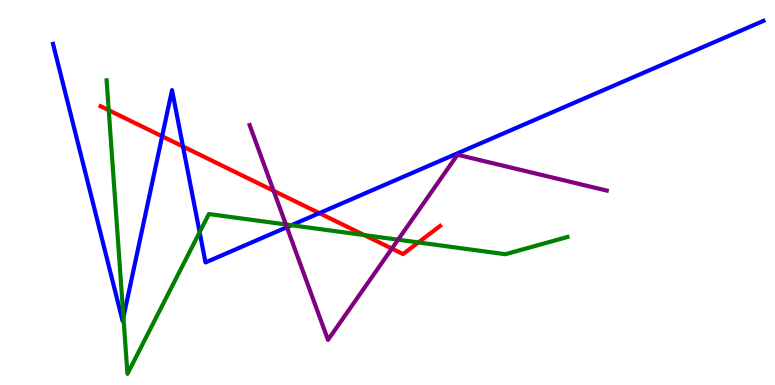[{'lines': ['blue', 'red'], 'intersections': [{'x': 2.09, 'y': 6.46}, {'x': 2.36, 'y': 6.19}, {'x': 4.12, 'y': 4.46}]}, {'lines': ['green', 'red'], 'intersections': [{'x': 1.4, 'y': 7.14}, {'x': 4.7, 'y': 3.89}, {'x': 5.4, 'y': 3.7}]}, {'lines': ['purple', 'red'], 'intersections': [{'x': 3.53, 'y': 5.04}, {'x': 5.06, 'y': 3.54}]}, {'lines': ['blue', 'green'], 'intersections': [{'x': 1.59, 'y': 1.76}, {'x': 2.58, 'y': 3.97}, {'x': 3.76, 'y': 4.15}]}, {'lines': ['blue', 'purple'], 'intersections': [{'x': 3.7, 'y': 4.1}]}, {'lines': ['green', 'purple'], 'intersections': [{'x': 3.69, 'y': 4.17}, {'x': 5.14, 'y': 3.77}]}]